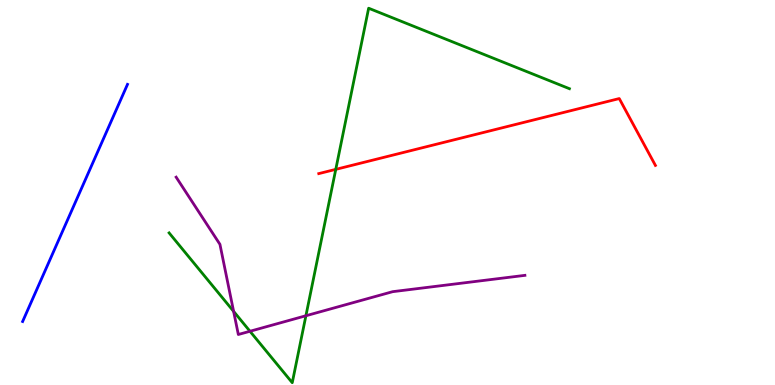[{'lines': ['blue', 'red'], 'intersections': []}, {'lines': ['green', 'red'], 'intersections': [{'x': 4.33, 'y': 5.6}]}, {'lines': ['purple', 'red'], 'intersections': []}, {'lines': ['blue', 'green'], 'intersections': []}, {'lines': ['blue', 'purple'], 'intersections': []}, {'lines': ['green', 'purple'], 'intersections': [{'x': 3.01, 'y': 1.91}, {'x': 3.23, 'y': 1.4}, {'x': 3.95, 'y': 1.8}]}]